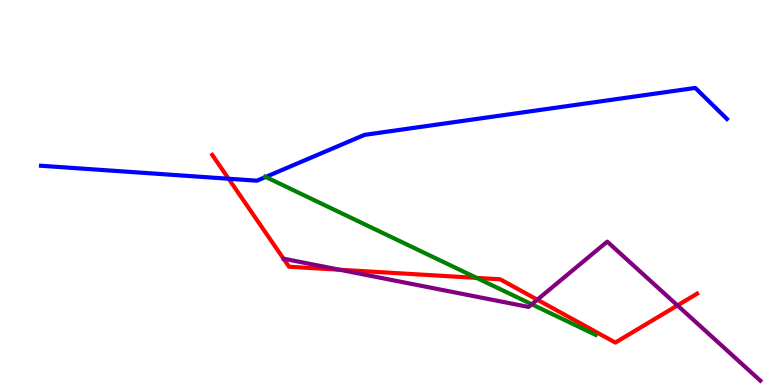[{'lines': ['blue', 'red'], 'intersections': [{'x': 2.95, 'y': 5.36}]}, {'lines': ['green', 'red'], 'intersections': [{'x': 6.15, 'y': 2.78}]}, {'lines': ['purple', 'red'], 'intersections': [{'x': 4.38, 'y': 2.99}, {'x': 6.93, 'y': 2.22}, {'x': 8.74, 'y': 2.07}]}, {'lines': ['blue', 'green'], 'intersections': [{'x': 3.43, 'y': 5.4}]}, {'lines': ['blue', 'purple'], 'intersections': []}, {'lines': ['green', 'purple'], 'intersections': [{'x': 6.86, 'y': 2.1}]}]